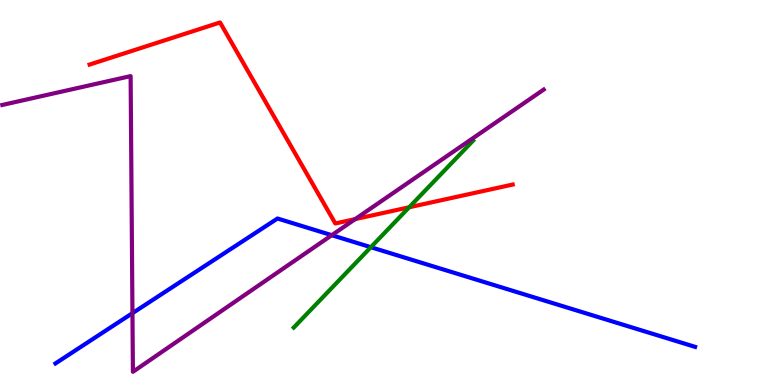[{'lines': ['blue', 'red'], 'intersections': []}, {'lines': ['green', 'red'], 'intersections': [{'x': 5.28, 'y': 4.62}]}, {'lines': ['purple', 'red'], 'intersections': [{'x': 4.58, 'y': 4.31}]}, {'lines': ['blue', 'green'], 'intersections': [{'x': 4.79, 'y': 3.58}]}, {'lines': ['blue', 'purple'], 'intersections': [{'x': 1.71, 'y': 1.87}, {'x': 4.28, 'y': 3.89}]}, {'lines': ['green', 'purple'], 'intersections': []}]